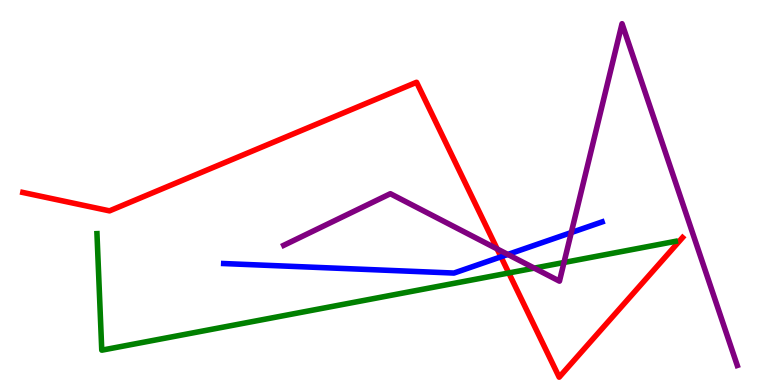[{'lines': ['blue', 'red'], 'intersections': [{'x': 6.46, 'y': 3.33}]}, {'lines': ['green', 'red'], 'intersections': [{'x': 6.56, 'y': 2.91}]}, {'lines': ['purple', 'red'], 'intersections': [{'x': 6.41, 'y': 3.53}]}, {'lines': ['blue', 'green'], 'intersections': []}, {'lines': ['blue', 'purple'], 'intersections': [{'x': 6.55, 'y': 3.39}, {'x': 7.37, 'y': 3.96}]}, {'lines': ['green', 'purple'], 'intersections': [{'x': 6.89, 'y': 3.04}, {'x': 7.28, 'y': 3.18}]}]